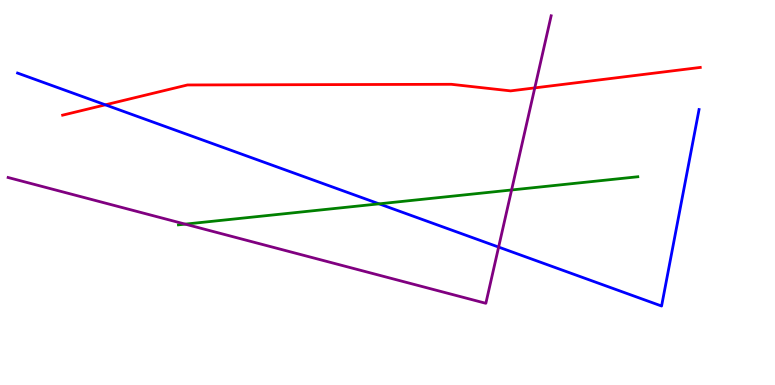[{'lines': ['blue', 'red'], 'intersections': [{'x': 1.36, 'y': 7.28}]}, {'lines': ['green', 'red'], 'intersections': []}, {'lines': ['purple', 'red'], 'intersections': [{'x': 6.9, 'y': 7.72}]}, {'lines': ['blue', 'green'], 'intersections': [{'x': 4.89, 'y': 4.71}]}, {'lines': ['blue', 'purple'], 'intersections': [{'x': 6.43, 'y': 3.58}]}, {'lines': ['green', 'purple'], 'intersections': [{'x': 2.39, 'y': 4.18}, {'x': 6.6, 'y': 5.07}]}]